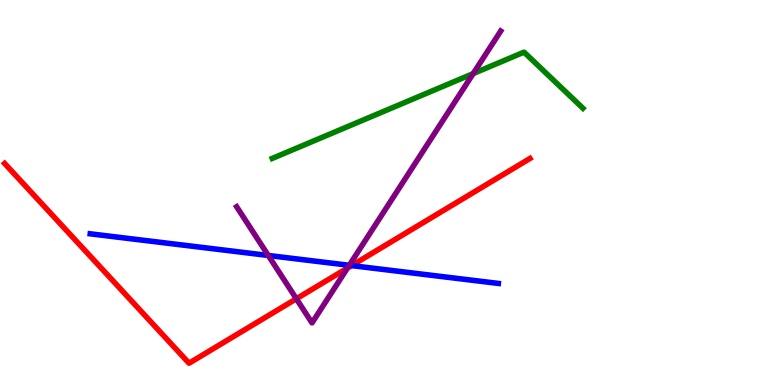[{'lines': ['blue', 'red'], 'intersections': [{'x': 4.54, 'y': 3.1}]}, {'lines': ['green', 'red'], 'intersections': []}, {'lines': ['purple', 'red'], 'intersections': [{'x': 3.82, 'y': 2.24}, {'x': 4.48, 'y': 3.04}]}, {'lines': ['blue', 'green'], 'intersections': []}, {'lines': ['blue', 'purple'], 'intersections': [{'x': 3.46, 'y': 3.36}, {'x': 4.51, 'y': 3.11}]}, {'lines': ['green', 'purple'], 'intersections': [{'x': 6.11, 'y': 8.09}]}]